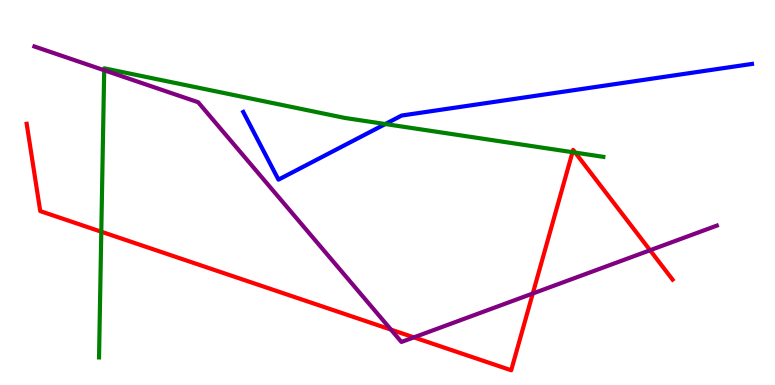[{'lines': ['blue', 'red'], 'intersections': []}, {'lines': ['green', 'red'], 'intersections': [{'x': 1.31, 'y': 3.98}, {'x': 7.39, 'y': 6.05}, {'x': 7.42, 'y': 6.04}]}, {'lines': ['purple', 'red'], 'intersections': [{'x': 5.04, 'y': 1.44}, {'x': 5.34, 'y': 1.24}, {'x': 6.87, 'y': 2.38}, {'x': 8.39, 'y': 3.5}]}, {'lines': ['blue', 'green'], 'intersections': [{'x': 4.97, 'y': 6.78}]}, {'lines': ['blue', 'purple'], 'intersections': []}, {'lines': ['green', 'purple'], 'intersections': [{'x': 1.34, 'y': 8.18}]}]